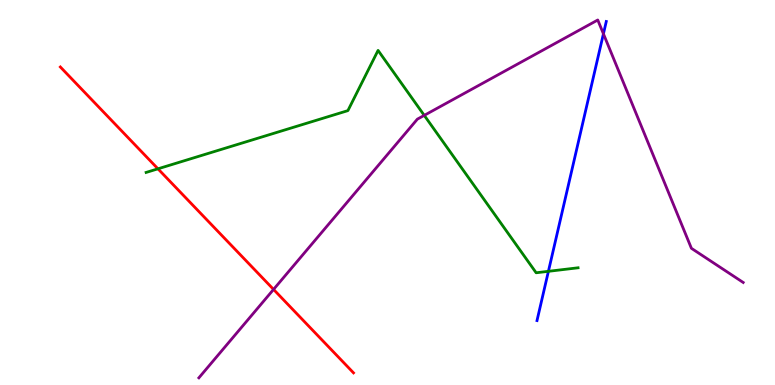[{'lines': ['blue', 'red'], 'intersections': []}, {'lines': ['green', 'red'], 'intersections': [{'x': 2.04, 'y': 5.62}]}, {'lines': ['purple', 'red'], 'intersections': [{'x': 3.53, 'y': 2.48}]}, {'lines': ['blue', 'green'], 'intersections': [{'x': 7.08, 'y': 2.95}]}, {'lines': ['blue', 'purple'], 'intersections': [{'x': 7.79, 'y': 9.12}]}, {'lines': ['green', 'purple'], 'intersections': [{'x': 5.47, 'y': 7.0}]}]